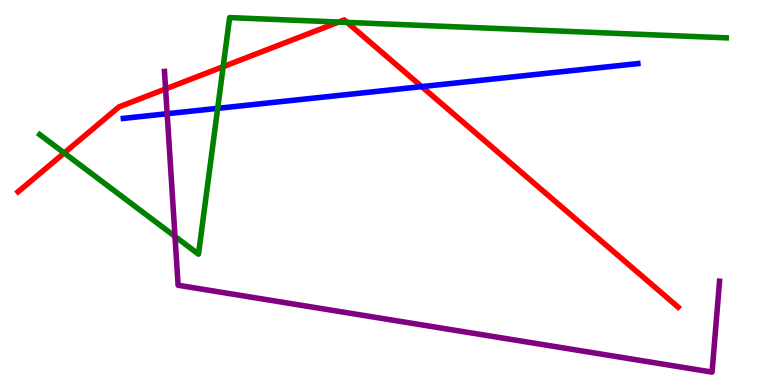[{'lines': ['blue', 'red'], 'intersections': [{'x': 5.44, 'y': 7.75}]}, {'lines': ['green', 'red'], 'intersections': [{'x': 0.829, 'y': 6.03}, {'x': 2.88, 'y': 8.27}, {'x': 4.37, 'y': 9.43}, {'x': 4.48, 'y': 9.42}]}, {'lines': ['purple', 'red'], 'intersections': [{'x': 2.14, 'y': 7.69}]}, {'lines': ['blue', 'green'], 'intersections': [{'x': 2.81, 'y': 7.19}]}, {'lines': ['blue', 'purple'], 'intersections': [{'x': 2.16, 'y': 7.05}]}, {'lines': ['green', 'purple'], 'intersections': [{'x': 2.26, 'y': 3.86}]}]